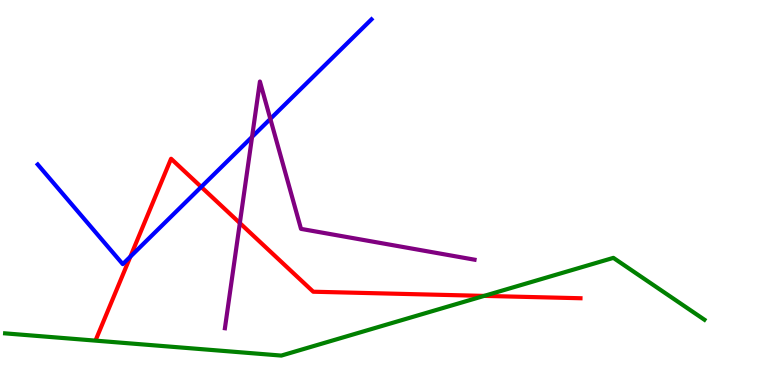[{'lines': ['blue', 'red'], 'intersections': [{'x': 1.68, 'y': 3.33}, {'x': 2.6, 'y': 5.14}]}, {'lines': ['green', 'red'], 'intersections': [{'x': 6.25, 'y': 2.31}]}, {'lines': ['purple', 'red'], 'intersections': [{'x': 3.09, 'y': 4.21}]}, {'lines': ['blue', 'green'], 'intersections': []}, {'lines': ['blue', 'purple'], 'intersections': [{'x': 3.25, 'y': 6.44}, {'x': 3.49, 'y': 6.91}]}, {'lines': ['green', 'purple'], 'intersections': []}]